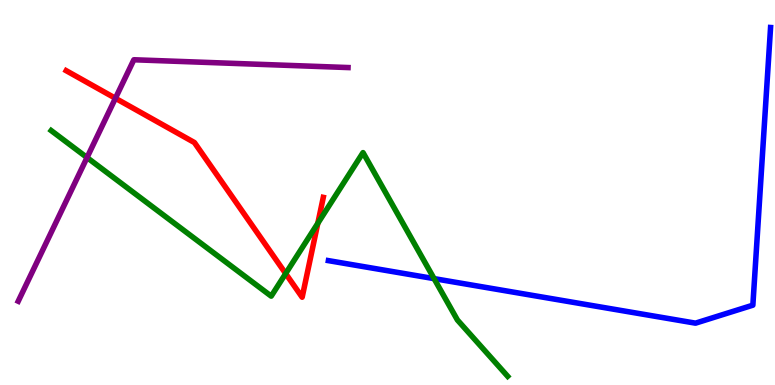[{'lines': ['blue', 'red'], 'intersections': []}, {'lines': ['green', 'red'], 'intersections': [{'x': 3.69, 'y': 2.89}, {'x': 4.1, 'y': 4.2}]}, {'lines': ['purple', 'red'], 'intersections': [{'x': 1.49, 'y': 7.45}]}, {'lines': ['blue', 'green'], 'intersections': [{'x': 5.6, 'y': 2.76}]}, {'lines': ['blue', 'purple'], 'intersections': []}, {'lines': ['green', 'purple'], 'intersections': [{'x': 1.12, 'y': 5.91}]}]